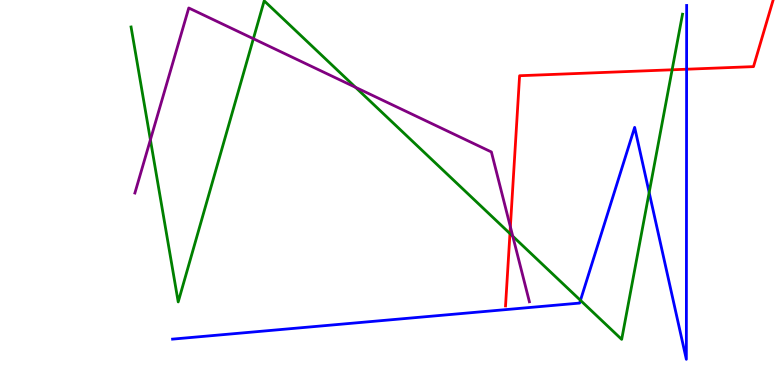[{'lines': ['blue', 'red'], 'intersections': [{'x': 8.86, 'y': 8.2}]}, {'lines': ['green', 'red'], 'intersections': [{'x': 6.58, 'y': 3.93}, {'x': 8.67, 'y': 8.19}]}, {'lines': ['purple', 'red'], 'intersections': [{'x': 6.59, 'y': 4.11}]}, {'lines': ['blue', 'green'], 'intersections': [{'x': 7.49, 'y': 2.2}, {'x': 8.38, 'y': 5.0}]}, {'lines': ['blue', 'purple'], 'intersections': []}, {'lines': ['green', 'purple'], 'intersections': [{'x': 1.94, 'y': 6.37}, {'x': 3.27, 'y': 8.99}, {'x': 4.59, 'y': 7.73}, {'x': 6.62, 'y': 3.86}]}]